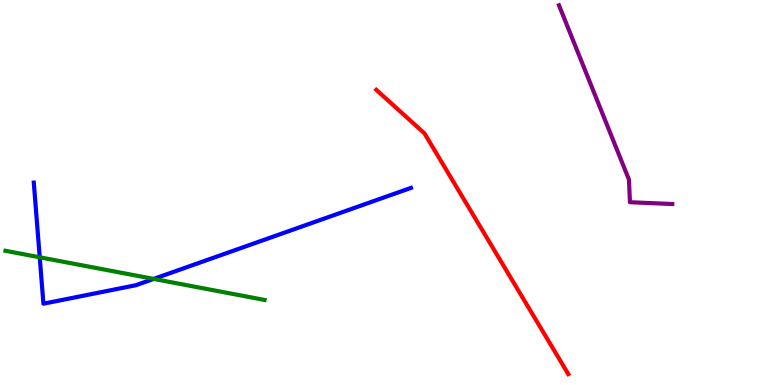[{'lines': ['blue', 'red'], 'intersections': []}, {'lines': ['green', 'red'], 'intersections': []}, {'lines': ['purple', 'red'], 'intersections': []}, {'lines': ['blue', 'green'], 'intersections': [{'x': 0.513, 'y': 3.32}, {'x': 1.98, 'y': 2.76}]}, {'lines': ['blue', 'purple'], 'intersections': []}, {'lines': ['green', 'purple'], 'intersections': []}]